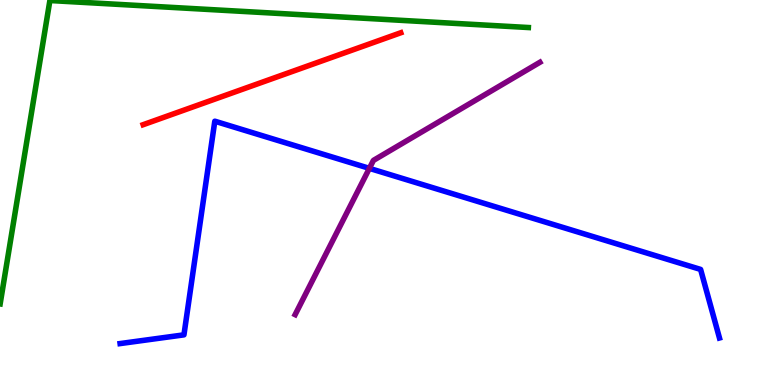[{'lines': ['blue', 'red'], 'intersections': []}, {'lines': ['green', 'red'], 'intersections': []}, {'lines': ['purple', 'red'], 'intersections': []}, {'lines': ['blue', 'green'], 'intersections': []}, {'lines': ['blue', 'purple'], 'intersections': [{'x': 4.77, 'y': 5.63}]}, {'lines': ['green', 'purple'], 'intersections': []}]